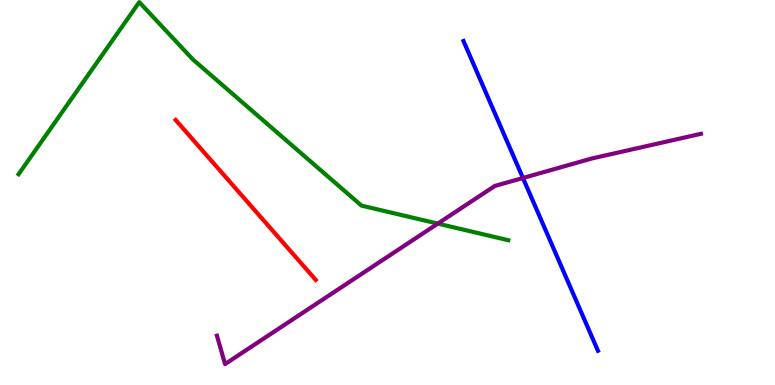[{'lines': ['blue', 'red'], 'intersections': []}, {'lines': ['green', 'red'], 'intersections': []}, {'lines': ['purple', 'red'], 'intersections': []}, {'lines': ['blue', 'green'], 'intersections': []}, {'lines': ['blue', 'purple'], 'intersections': [{'x': 6.75, 'y': 5.38}]}, {'lines': ['green', 'purple'], 'intersections': [{'x': 5.65, 'y': 4.19}]}]